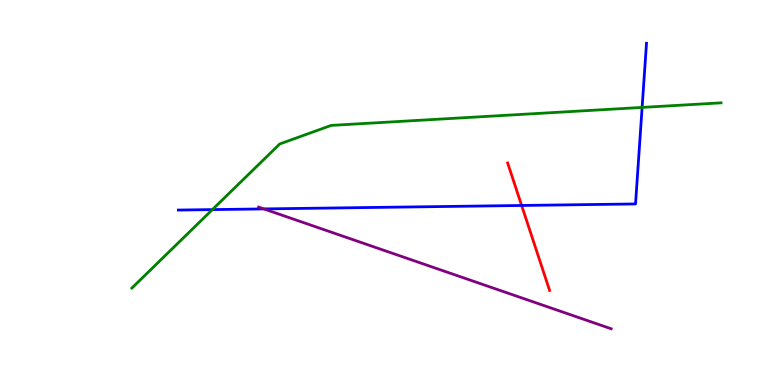[{'lines': ['blue', 'red'], 'intersections': [{'x': 6.73, 'y': 4.66}]}, {'lines': ['green', 'red'], 'intersections': []}, {'lines': ['purple', 'red'], 'intersections': []}, {'lines': ['blue', 'green'], 'intersections': [{'x': 2.74, 'y': 4.56}, {'x': 8.29, 'y': 7.21}]}, {'lines': ['blue', 'purple'], 'intersections': [{'x': 3.4, 'y': 4.57}]}, {'lines': ['green', 'purple'], 'intersections': []}]